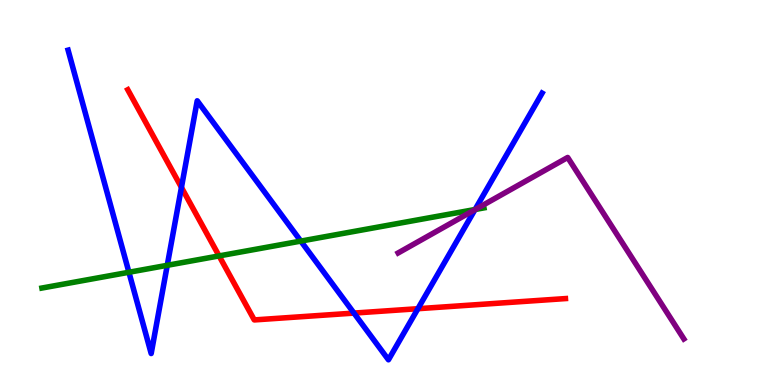[{'lines': ['blue', 'red'], 'intersections': [{'x': 2.34, 'y': 5.13}, {'x': 4.57, 'y': 1.87}, {'x': 5.39, 'y': 1.98}]}, {'lines': ['green', 'red'], 'intersections': [{'x': 2.83, 'y': 3.35}]}, {'lines': ['purple', 'red'], 'intersections': []}, {'lines': ['blue', 'green'], 'intersections': [{'x': 1.66, 'y': 2.93}, {'x': 2.16, 'y': 3.11}, {'x': 3.88, 'y': 3.74}, {'x': 6.13, 'y': 4.56}]}, {'lines': ['blue', 'purple'], 'intersections': [{'x': 6.13, 'y': 4.55}]}, {'lines': ['green', 'purple'], 'intersections': [{'x': 6.13, 'y': 4.56}]}]